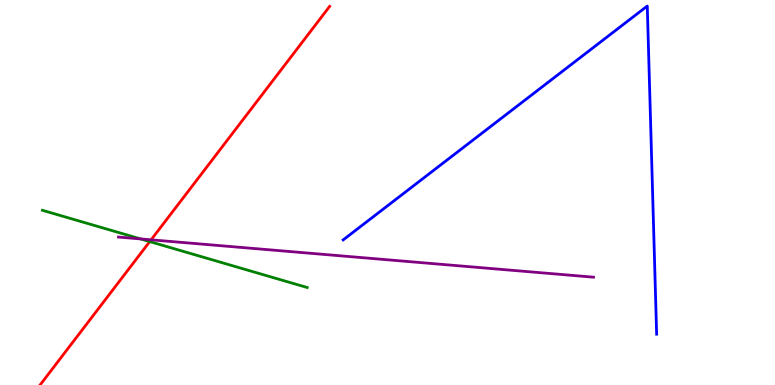[{'lines': ['blue', 'red'], 'intersections': []}, {'lines': ['green', 'red'], 'intersections': [{'x': 1.93, 'y': 3.72}]}, {'lines': ['purple', 'red'], 'intersections': [{'x': 1.95, 'y': 3.77}]}, {'lines': ['blue', 'green'], 'intersections': []}, {'lines': ['blue', 'purple'], 'intersections': []}, {'lines': ['green', 'purple'], 'intersections': [{'x': 1.81, 'y': 3.79}]}]